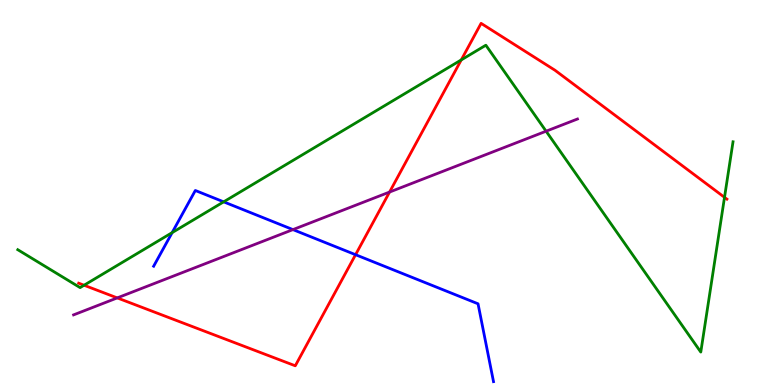[{'lines': ['blue', 'red'], 'intersections': [{'x': 4.59, 'y': 3.38}]}, {'lines': ['green', 'red'], 'intersections': [{'x': 1.08, 'y': 2.59}, {'x': 5.95, 'y': 8.44}, {'x': 9.35, 'y': 4.87}]}, {'lines': ['purple', 'red'], 'intersections': [{'x': 1.51, 'y': 2.26}, {'x': 5.03, 'y': 5.01}]}, {'lines': ['blue', 'green'], 'intersections': [{'x': 2.22, 'y': 3.96}, {'x': 2.89, 'y': 4.76}]}, {'lines': ['blue', 'purple'], 'intersections': [{'x': 3.78, 'y': 4.04}]}, {'lines': ['green', 'purple'], 'intersections': [{'x': 7.05, 'y': 6.59}]}]